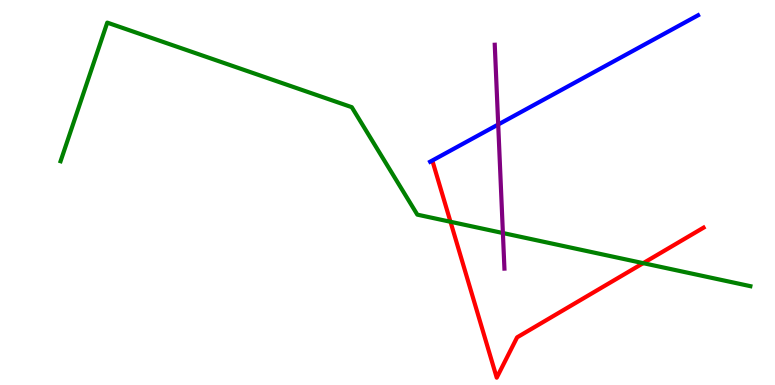[{'lines': ['blue', 'red'], 'intersections': []}, {'lines': ['green', 'red'], 'intersections': [{'x': 5.81, 'y': 4.24}, {'x': 8.3, 'y': 3.16}]}, {'lines': ['purple', 'red'], 'intersections': []}, {'lines': ['blue', 'green'], 'intersections': []}, {'lines': ['blue', 'purple'], 'intersections': [{'x': 6.43, 'y': 6.77}]}, {'lines': ['green', 'purple'], 'intersections': [{'x': 6.49, 'y': 3.95}]}]